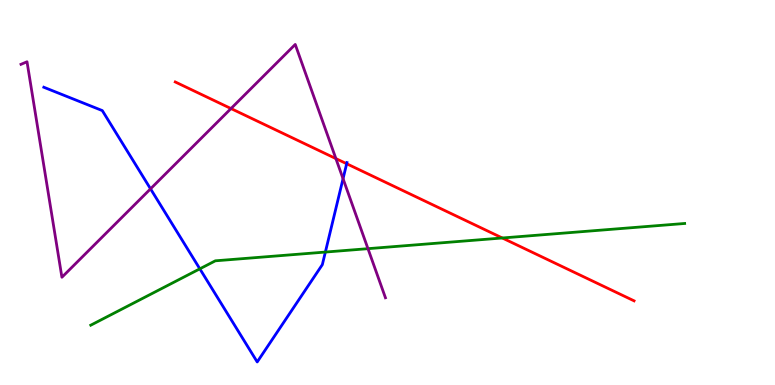[{'lines': ['blue', 'red'], 'intersections': [{'x': 4.47, 'y': 5.75}]}, {'lines': ['green', 'red'], 'intersections': [{'x': 6.48, 'y': 3.82}]}, {'lines': ['purple', 'red'], 'intersections': [{'x': 2.98, 'y': 7.18}, {'x': 4.33, 'y': 5.88}]}, {'lines': ['blue', 'green'], 'intersections': [{'x': 2.58, 'y': 3.02}, {'x': 4.2, 'y': 3.45}]}, {'lines': ['blue', 'purple'], 'intersections': [{'x': 1.94, 'y': 5.1}, {'x': 4.43, 'y': 5.36}]}, {'lines': ['green', 'purple'], 'intersections': [{'x': 4.75, 'y': 3.54}]}]